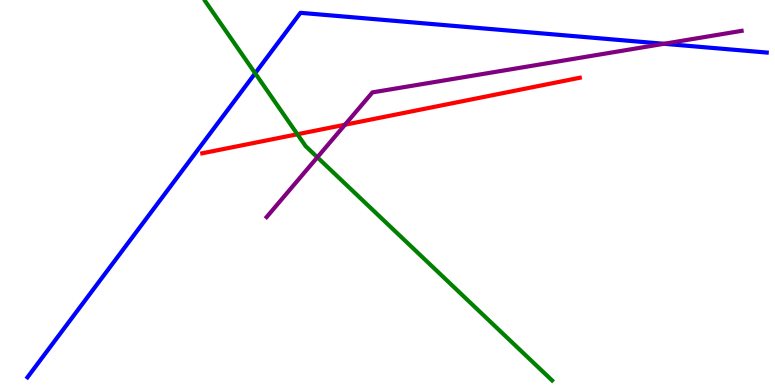[{'lines': ['blue', 'red'], 'intersections': []}, {'lines': ['green', 'red'], 'intersections': [{'x': 3.84, 'y': 6.51}]}, {'lines': ['purple', 'red'], 'intersections': [{'x': 4.45, 'y': 6.76}]}, {'lines': ['blue', 'green'], 'intersections': [{'x': 3.29, 'y': 8.1}]}, {'lines': ['blue', 'purple'], 'intersections': [{'x': 8.57, 'y': 8.86}]}, {'lines': ['green', 'purple'], 'intersections': [{'x': 4.09, 'y': 5.91}]}]